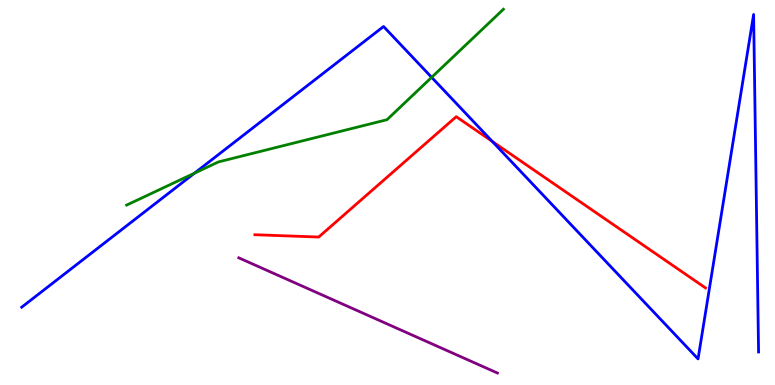[{'lines': ['blue', 'red'], 'intersections': [{'x': 6.35, 'y': 6.33}]}, {'lines': ['green', 'red'], 'intersections': []}, {'lines': ['purple', 'red'], 'intersections': []}, {'lines': ['blue', 'green'], 'intersections': [{'x': 2.51, 'y': 5.5}, {'x': 5.57, 'y': 7.99}]}, {'lines': ['blue', 'purple'], 'intersections': []}, {'lines': ['green', 'purple'], 'intersections': []}]